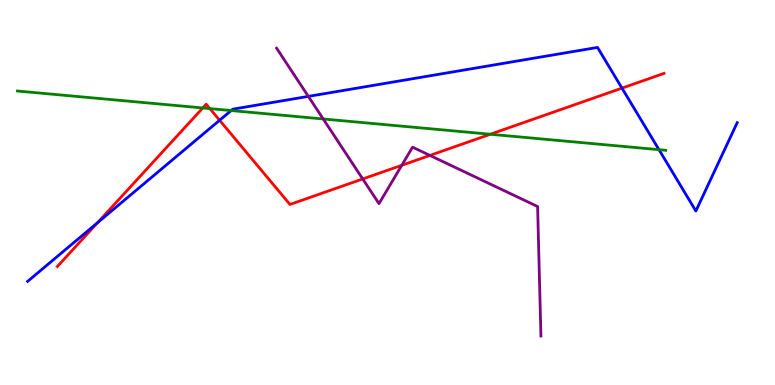[{'lines': ['blue', 'red'], 'intersections': [{'x': 1.26, 'y': 4.22}, {'x': 2.83, 'y': 6.88}, {'x': 8.03, 'y': 7.71}]}, {'lines': ['green', 'red'], 'intersections': [{'x': 2.62, 'y': 7.2}, {'x': 2.71, 'y': 7.18}, {'x': 6.33, 'y': 6.51}]}, {'lines': ['purple', 'red'], 'intersections': [{'x': 4.68, 'y': 5.35}, {'x': 5.18, 'y': 5.71}, {'x': 5.55, 'y': 5.96}]}, {'lines': ['blue', 'green'], 'intersections': [{'x': 2.98, 'y': 7.13}, {'x': 8.5, 'y': 6.11}]}, {'lines': ['blue', 'purple'], 'intersections': [{'x': 3.98, 'y': 7.5}]}, {'lines': ['green', 'purple'], 'intersections': [{'x': 4.17, 'y': 6.91}]}]